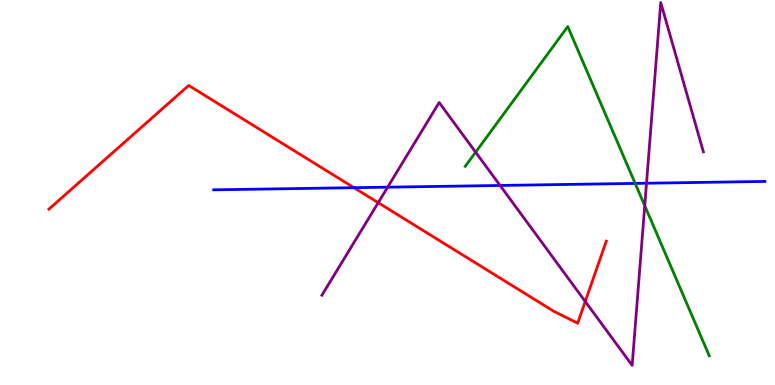[{'lines': ['blue', 'red'], 'intersections': [{'x': 4.57, 'y': 5.12}]}, {'lines': ['green', 'red'], 'intersections': []}, {'lines': ['purple', 'red'], 'intersections': [{'x': 4.88, 'y': 4.74}, {'x': 7.55, 'y': 2.17}]}, {'lines': ['blue', 'green'], 'intersections': [{'x': 8.2, 'y': 5.24}]}, {'lines': ['blue', 'purple'], 'intersections': [{'x': 5.0, 'y': 5.14}, {'x': 6.45, 'y': 5.18}, {'x': 8.34, 'y': 5.24}]}, {'lines': ['green', 'purple'], 'intersections': [{'x': 6.14, 'y': 6.05}, {'x': 8.32, 'y': 4.66}]}]